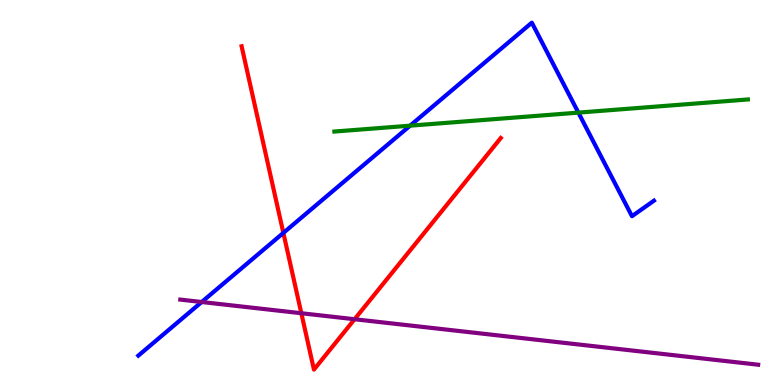[{'lines': ['blue', 'red'], 'intersections': [{'x': 3.66, 'y': 3.95}]}, {'lines': ['green', 'red'], 'intersections': []}, {'lines': ['purple', 'red'], 'intersections': [{'x': 3.89, 'y': 1.86}, {'x': 4.58, 'y': 1.71}]}, {'lines': ['blue', 'green'], 'intersections': [{'x': 5.29, 'y': 6.74}, {'x': 7.46, 'y': 7.07}]}, {'lines': ['blue', 'purple'], 'intersections': [{'x': 2.6, 'y': 2.16}]}, {'lines': ['green', 'purple'], 'intersections': []}]